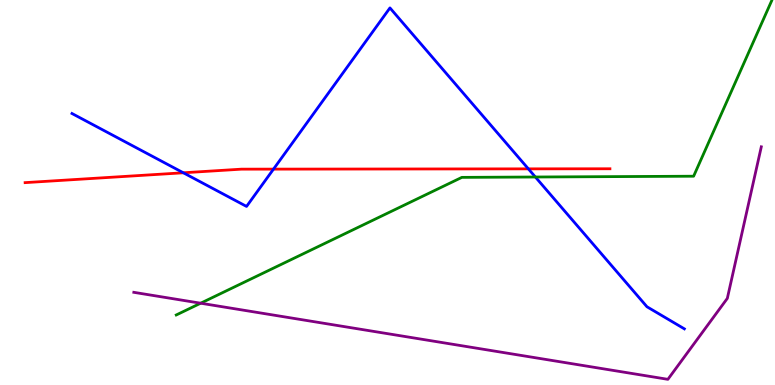[{'lines': ['blue', 'red'], 'intersections': [{'x': 2.37, 'y': 5.51}, {'x': 3.53, 'y': 5.61}, {'x': 6.82, 'y': 5.61}]}, {'lines': ['green', 'red'], 'intersections': []}, {'lines': ['purple', 'red'], 'intersections': []}, {'lines': ['blue', 'green'], 'intersections': [{'x': 6.91, 'y': 5.4}]}, {'lines': ['blue', 'purple'], 'intersections': []}, {'lines': ['green', 'purple'], 'intersections': [{'x': 2.59, 'y': 2.12}]}]